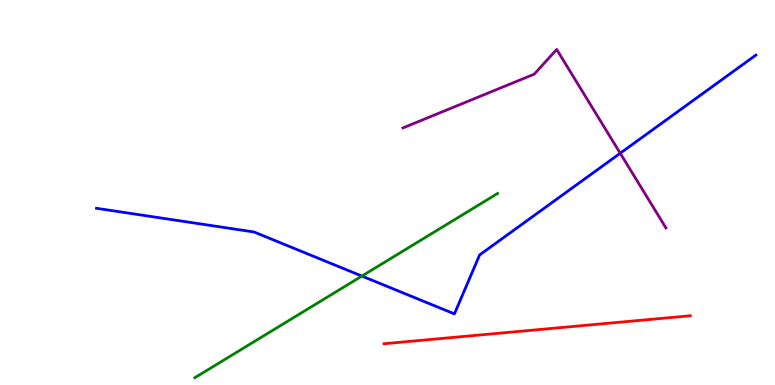[{'lines': ['blue', 'red'], 'intersections': []}, {'lines': ['green', 'red'], 'intersections': []}, {'lines': ['purple', 'red'], 'intersections': []}, {'lines': ['blue', 'green'], 'intersections': [{'x': 4.67, 'y': 2.83}]}, {'lines': ['blue', 'purple'], 'intersections': [{'x': 8.0, 'y': 6.02}]}, {'lines': ['green', 'purple'], 'intersections': []}]